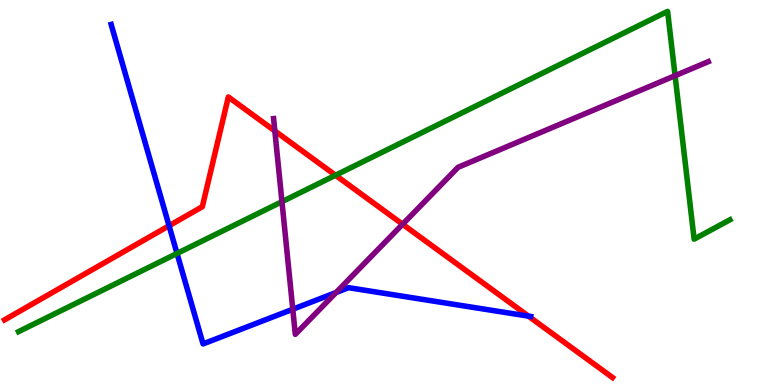[{'lines': ['blue', 'red'], 'intersections': [{'x': 2.18, 'y': 4.14}, {'x': 6.82, 'y': 1.79}]}, {'lines': ['green', 'red'], 'intersections': [{'x': 4.33, 'y': 5.45}]}, {'lines': ['purple', 'red'], 'intersections': [{'x': 3.55, 'y': 6.6}, {'x': 5.19, 'y': 4.18}]}, {'lines': ['blue', 'green'], 'intersections': [{'x': 2.28, 'y': 3.42}]}, {'lines': ['blue', 'purple'], 'intersections': [{'x': 3.78, 'y': 1.97}, {'x': 4.34, 'y': 2.4}]}, {'lines': ['green', 'purple'], 'intersections': [{'x': 3.64, 'y': 4.76}, {'x': 8.71, 'y': 8.03}]}]